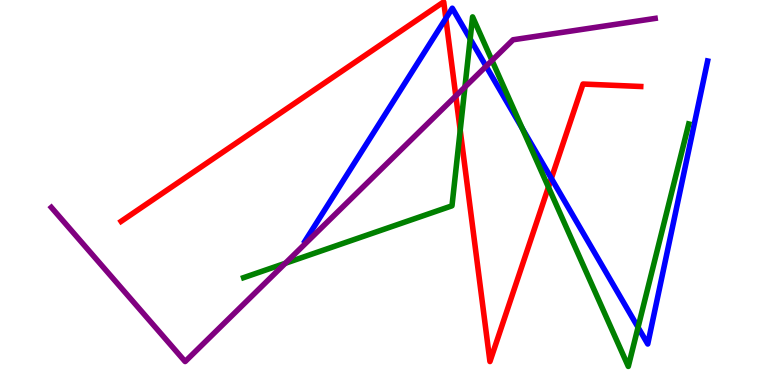[{'lines': ['blue', 'red'], 'intersections': [{'x': 5.75, 'y': 9.52}, {'x': 7.11, 'y': 5.37}]}, {'lines': ['green', 'red'], 'intersections': [{'x': 5.94, 'y': 6.62}, {'x': 7.08, 'y': 5.14}]}, {'lines': ['purple', 'red'], 'intersections': [{'x': 5.88, 'y': 7.51}]}, {'lines': ['blue', 'green'], 'intersections': [{'x': 6.07, 'y': 8.99}, {'x': 6.74, 'y': 6.66}, {'x': 8.23, 'y': 1.5}]}, {'lines': ['blue', 'purple'], 'intersections': [{'x': 6.27, 'y': 8.28}]}, {'lines': ['green', 'purple'], 'intersections': [{'x': 3.68, 'y': 3.16}, {'x': 6.0, 'y': 7.74}, {'x': 6.35, 'y': 8.43}]}]